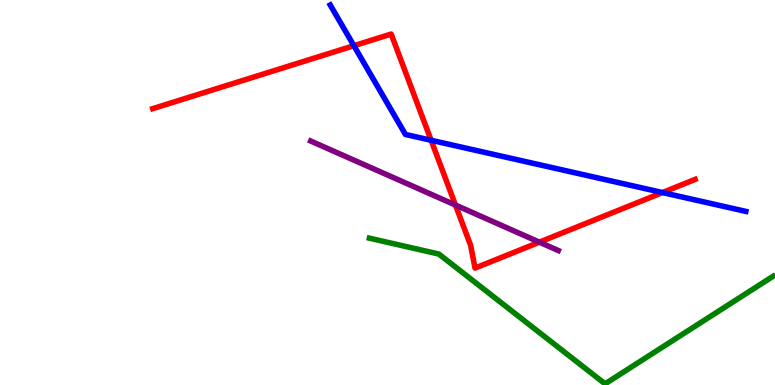[{'lines': ['blue', 'red'], 'intersections': [{'x': 4.57, 'y': 8.81}, {'x': 5.56, 'y': 6.36}, {'x': 8.55, 'y': 5.0}]}, {'lines': ['green', 'red'], 'intersections': []}, {'lines': ['purple', 'red'], 'intersections': [{'x': 5.88, 'y': 4.67}, {'x': 6.96, 'y': 3.71}]}, {'lines': ['blue', 'green'], 'intersections': []}, {'lines': ['blue', 'purple'], 'intersections': []}, {'lines': ['green', 'purple'], 'intersections': []}]